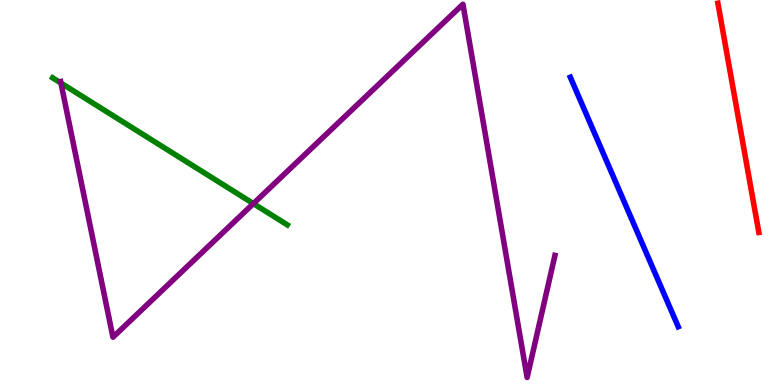[{'lines': ['blue', 'red'], 'intersections': []}, {'lines': ['green', 'red'], 'intersections': []}, {'lines': ['purple', 'red'], 'intersections': []}, {'lines': ['blue', 'green'], 'intersections': []}, {'lines': ['blue', 'purple'], 'intersections': []}, {'lines': ['green', 'purple'], 'intersections': [{'x': 0.786, 'y': 7.84}, {'x': 3.27, 'y': 4.71}]}]